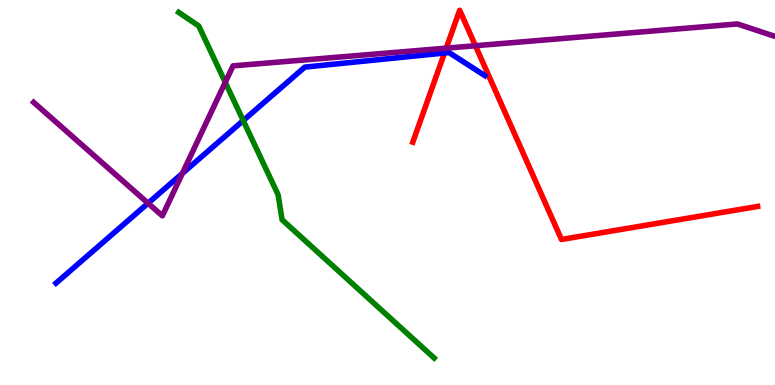[{'lines': ['blue', 'red'], 'intersections': [{'x': 5.74, 'y': 8.62}]}, {'lines': ['green', 'red'], 'intersections': []}, {'lines': ['purple', 'red'], 'intersections': [{'x': 5.76, 'y': 8.75}, {'x': 6.13, 'y': 8.81}]}, {'lines': ['blue', 'green'], 'intersections': [{'x': 3.14, 'y': 6.87}]}, {'lines': ['blue', 'purple'], 'intersections': [{'x': 1.91, 'y': 4.72}, {'x': 2.35, 'y': 5.49}]}, {'lines': ['green', 'purple'], 'intersections': [{'x': 2.91, 'y': 7.86}]}]